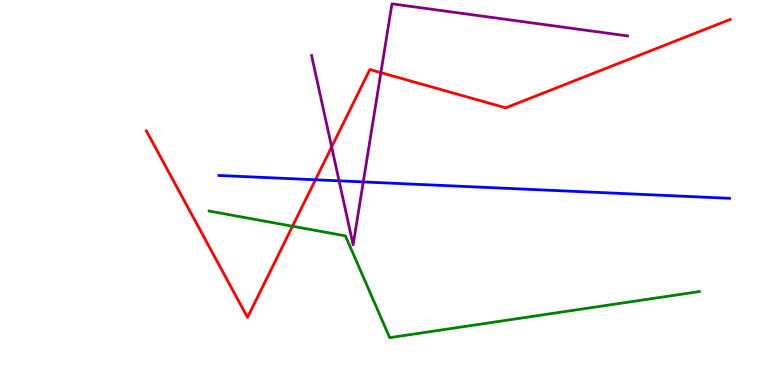[{'lines': ['blue', 'red'], 'intersections': [{'x': 4.07, 'y': 5.33}]}, {'lines': ['green', 'red'], 'intersections': [{'x': 3.77, 'y': 4.12}]}, {'lines': ['purple', 'red'], 'intersections': [{'x': 4.28, 'y': 6.18}, {'x': 4.91, 'y': 8.11}]}, {'lines': ['blue', 'green'], 'intersections': []}, {'lines': ['blue', 'purple'], 'intersections': [{'x': 4.38, 'y': 5.3}, {'x': 4.69, 'y': 5.27}]}, {'lines': ['green', 'purple'], 'intersections': []}]